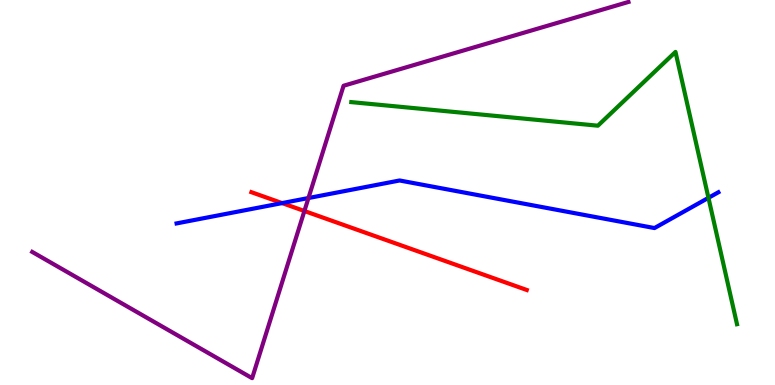[{'lines': ['blue', 'red'], 'intersections': [{'x': 3.64, 'y': 4.72}]}, {'lines': ['green', 'red'], 'intersections': []}, {'lines': ['purple', 'red'], 'intersections': [{'x': 3.93, 'y': 4.52}]}, {'lines': ['blue', 'green'], 'intersections': [{'x': 9.14, 'y': 4.86}]}, {'lines': ['blue', 'purple'], 'intersections': [{'x': 3.98, 'y': 4.86}]}, {'lines': ['green', 'purple'], 'intersections': []}]